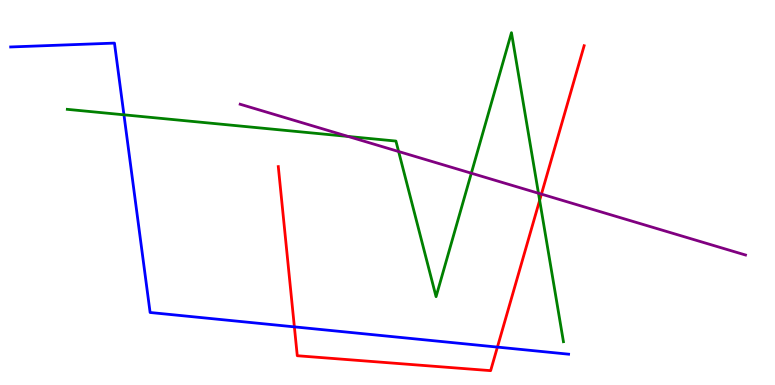[{'lines': ['blue', 'red'], 'intersections': [{'x': 3.8, 'y': 1.51}, {'x': 6.42, 'y': 0.985}]}, {'lines': ['green', 'red'], 'intersections': [{'x': 6.96, 'y': 4.8}]}, {'lines': ['purple', 'red'], 'intersections': [{'x': 6.99, 'y': 4.96}]}, {'lines': ['blue', 'green'], 'intersections': [{'x': 1.6, 'y': 7.02}]}, {'lines': ['blue', 'purple'], 'intersections': []}, {'lines': ['green', 'purple'], 'intersections': [{'x': 4.49, 'y': 6.46}, {'x': 5.14, 'y': 6.06}, {'x': 6.08, 'y': 5.5}, {'x': 6.95, 'y': 4.98}]}]